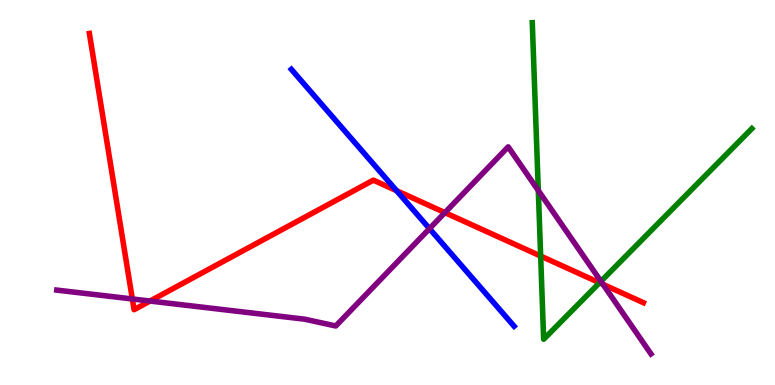[{'lines': ['blue', 'red'], 'intersections': [{'x': 5.12, 'y': 5.05}]}, {'lines': ['green', 'red'], 'intersections': [{'x': 6.98, 'y': 3.35}, {'x': 7.74, 'y': 2.66}]}, {'lines': ['purple', 'red'], 'intersections': [{'x': 1.71, 'y': 2.23}, {'x': 1.94, 'y': 2.18}, {'x': 5.74, 'y': 4.48}, {'x': 7.78, 'y': 2.61}]}, {'lines': ['blue', 'green'], 'intersections': []}, {'lines': ['blue', 'purple'], 'intersections': [{'x': 5.54, 'y': 4.06}]}, {'lines': ['green', 'purple'], 'intersections': [{'x': 6.95, 'y': 5.05}, {'x': 7.75, 'y': 2.69}]}]